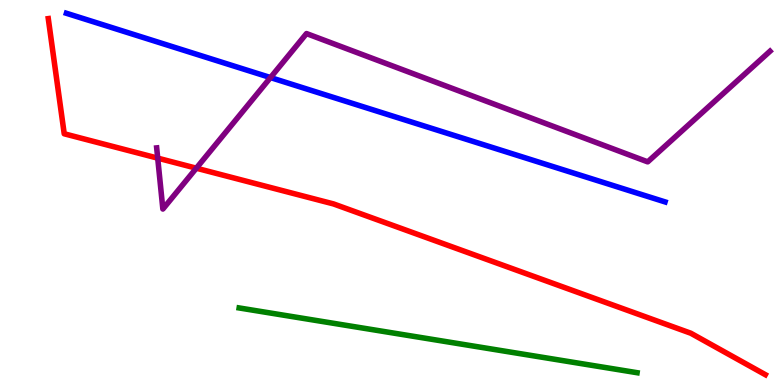[{'lines': ['blue', 'red'], 'intersections': []}, {'lines': ['green', 'red'], 'intersections': []}, {'lines': ['purple', 'red'], 'intersections': [{'x': 2.04, 'y': 5.89}, {'x': 2.53, 'y': 5.63}]}, {'lines': ['blue', 'green'], 'intersections': []}, {'lines': ['blue', 'purple'], 'intersections': [{'x': 3.49, 'y': 7.99}]}, {'lines': ['green', 'purple'], 'intersections': []}]